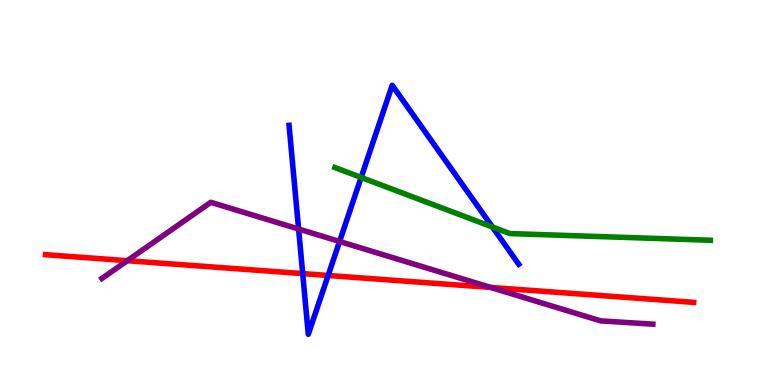[{'lines': ['blue', 'red'], 'intersections': [{'x': 3.91, 'y': 2.89}, {'x': 4.23, 'y': 2.84}]}, {'lines': ['green', 'red'], 'intersections': []}, {'lines': ['purple', 'red'], 'intersections': [{'x': 1.64, 'y': 3.23}, {'x': 6.33, 'y': 2.53}]}, {'lines': ['blue', 'green'], 'intersections': [{'x': 4.66, 'y': 5.39}, {'x': 6.35, 'y': 4.1}]}, {'lines': ['blue', 'purple'], 'intersections': [{'x': 3.85, 'y': 4.05}, {'x': 4.38, 'y': 3.73}]}, {'lines': ['green', 'purple'], 'intersections': []}]